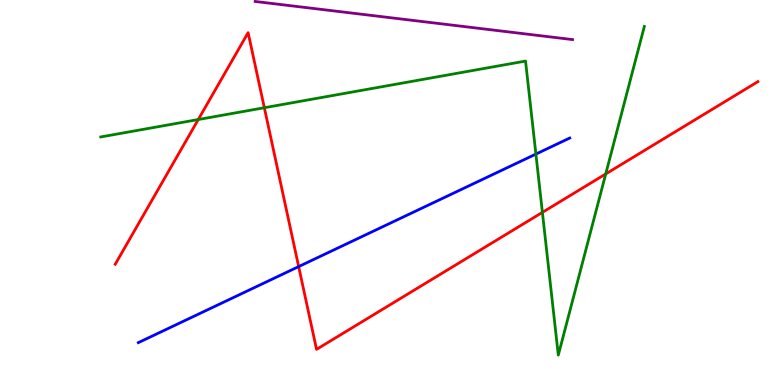[{'lines': ['blue', 'red'], 'intersections': [{'x': 3.85, 'y': 3.08}]}, {'lines': ['green', 'red'], 'intersections': [{'x': 2.56, 'y': 6.9}, {'x': 3.41, 'y': 7.2}, {'x': 7.0, 'y': 4.48}, {'x': 7.82, 'y': 5.48}]}, {'lines': ['purple', 'red'], 'intersections': []}, {'lines': ['blue', 'green'], 'intersections': [{'x': 6.91, 'y': 6.0}]}, {'lines': ['blue', 'purple'], 'intersections': []}, {'lines': ['green', 'purple'], 'intersections': []}]